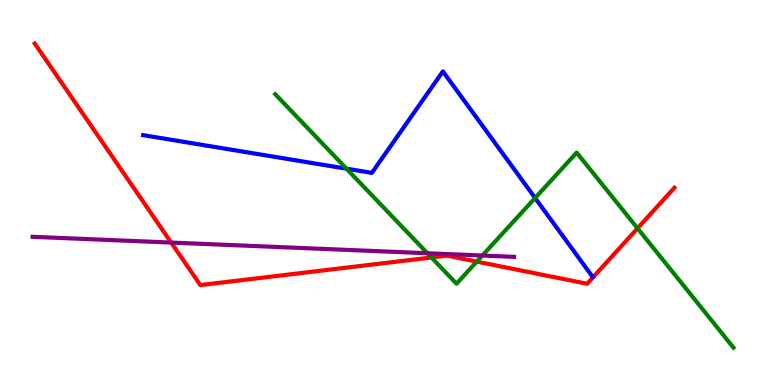[{'lines': ['blue', 'red'], 'intersections': []}, {'lines': ['green', 'red'], 'intersections': [{'x': 5.57, 'y': 3.31}, {'x': 6.15, 'y': 3.2}, {'x': 8.23, 'y': 4.07}]}, {'lines': ['purple', 'red'], 'intersections': [{'x': 2.21, 'y': 3.7}]}, {'lines': ['blue', 'green'], 'intersections': [{'x': 4.47, 'y': 5.62}, {'x': 6.9, 'y': 4.86}]}, {'lines': ['blue', 'purple'], 'intersections': []}, {'lines': ['green', 'purple'], 'intersections': [{'x': 5.51, 'y': 3.42}, {'x': 6.22, 'y': 3.36}]}]